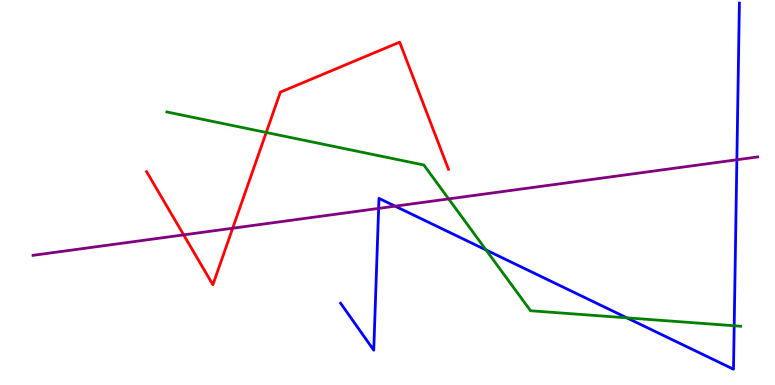[{'lines': ['blue', 'red'], 'intersections': []}, {'lines': ['green', 'red'], 'intersections': [{'x': 3.44, 'y': 6.56}]}, {'lines': ['purple', 'red'], 'intersections': [{'x': 2.37, 'y': 3.9}, {'x': 3.0, 'y': 4.07}]}, {'lines': ['blue', 'green'], 'intersections': [{'x': 6.27, 'y': 3.51}, {'x': 8.09, 'y': 1.74}, {'x': 9.47, 'y': 1.54}]}, {'lines': ['blue', 'purple'], 'intersections': [{'x': 4.89, 'y': 4.59}, {'x': 5.1, 'y': 4.65}, {'x': 9.51, 'y': 5.85}]}, {'lines': ['green', 'purple'], 'intersections': [{'x': 5.79, 'y': 4.83}]}]